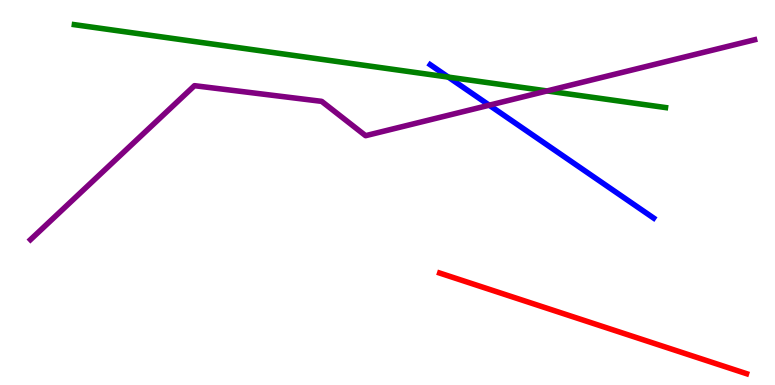[{'lines': ['blue', 'red'], 'intersections': []}, {'lines': ['green', 'red'], 'intersections': []}, {'lines': ['purple', 'red'], 'intersections': []}, {'lines': ['blue', 'green'], 'intersections': [{'x': 5.78, 'y': 8.0}]}, {'lines': ['blue', 'purple'], 'intersections': [{'x': 6.31, 'y': 7.27}]}, {'lines': ['green', 'purple'], 'intersections': [{'x': 7.06, 'y': 7.64}]}]